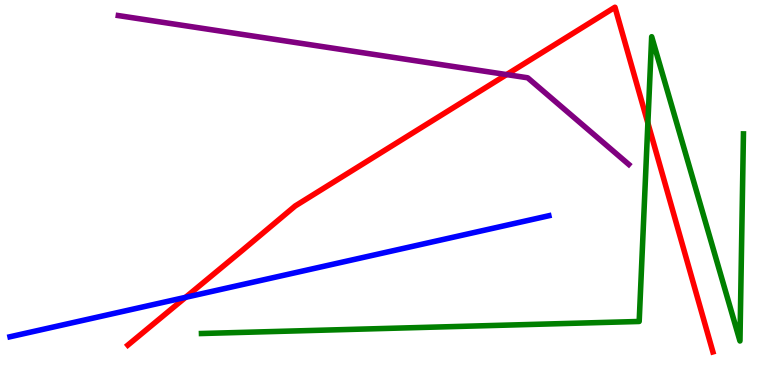[{'lines': ['blue', 'red'], 'intersections': [{'x': 2.39, 'y': 2.28}]}, {'lines': ['green', 'red'], 'intersections': [{'x': 8.36, 'y': 6.8}]}, {'lines': ['purple', 'red'], 'intersections': [{'x': 6.54, 'y': 8.06}]}, {'lines': ['blue', 'green'], 'intersections': []}, {'lines': ['blue', 'purple'], 'intersections': []}, {'lines': ['green', 'purple'], 'intersections': []}]